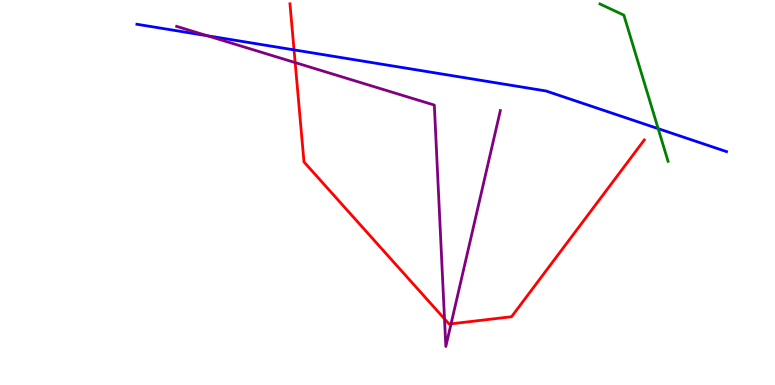[{'lines': ['blue', 'red'], 'intersections': [{'x': 3.79, 'y': 8.7}]}, {'lines': ['green', 'red'], 'intersections': []}, {'lines': ['purple', 'red'], 'intersections': [{'x': 3.81, 'y': 8.37}, {'x': 5.74, 'y': 1.72}, {'x': 5.82, 'y': 1.59}]}, {'lines': ['blue', 'green'], 'intersections': [{'x': 8.49, 'y': 6.66}]}, {'lines': ['blue', 'purple'], 'intersections': [{'x': 2.67, 'y': 9.07}]}, {'lines': ['green', 'purple'], 'intersections': []}]